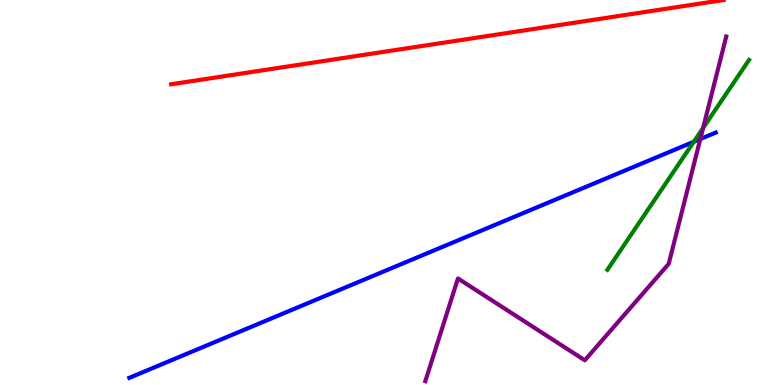[{'lines': ['blue', 'red'], 'intersections': []}, {'lines': ['green', 'red'], 'intersections': []}, {'lines': ['purple', 'red'], 'intersections': []}, {'lines': ['blue', 'green'], 'intersections': [{'x': 8.95, 'y': 6.32}]}, {'lines': ['blue', 'purple'], 'intersections': [{'x': 9.04, 'y': 6.39}]}, {'lines': ['green', 'purple'], 'intersections': [{'x': 9.07, 'y': 6.67}]}]